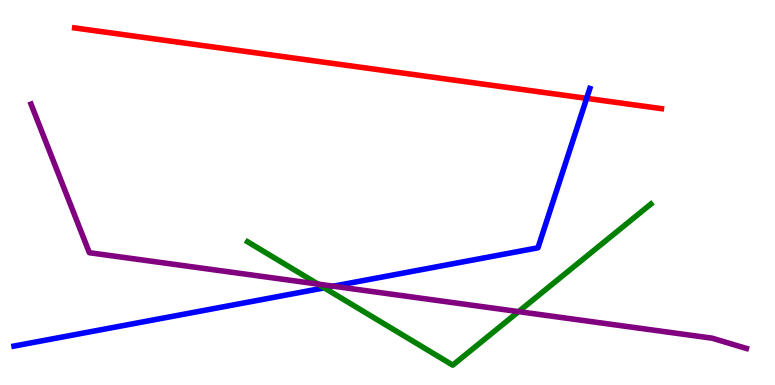[{'lines': ['blue', 'red'], 'intersections': [{'x': 7.57, 'y': 7.45}]}, {'lines': ['green', 'red'], 'intersections': []}, {'lines': ['purple', 'red'], 'intersections': []}, {'lines': ['blue', 'green'], 'intersections': [{'x': 4.18, 'y': 2.52}]}, {'lines': ['blue', 'purple'], 'intersections': [{'x': 4.3, 'y': 2.57}]}, {'lines': ['green', 'purple'], 'intersections': [{'x': 4.1, 'y': 2.62}, {'x': 6.69, 'y': 1.91}]}]